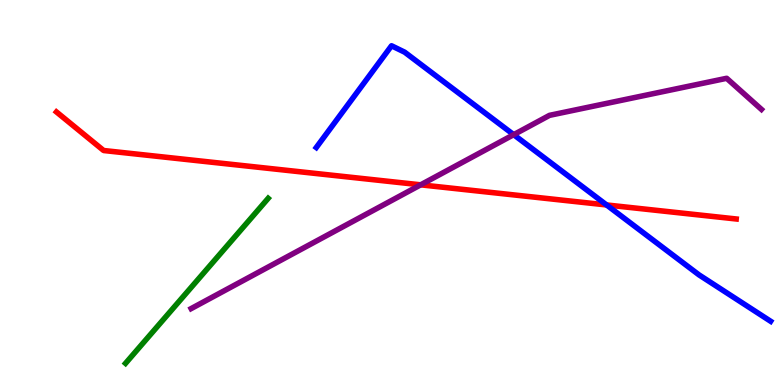[{'lines': ['blue', 'red'], 'intersections': [{'x': 7.83, 'y': 4.68}]}, {'lines': ['green', 'red'], 'intersections': []}, {'lines': ['purple', 'red'], 'intersections': [{'x': 5.43, 'y': 5.2}]}, {'lines': ['blue', 'green'], 'intersections': []}, {'lines': ['blue', 'purple'], 'intersections': [{'x': 6.63, 'y': 6.5}]}, {'lines': ['green', 'purple'], 'intersections': []}]